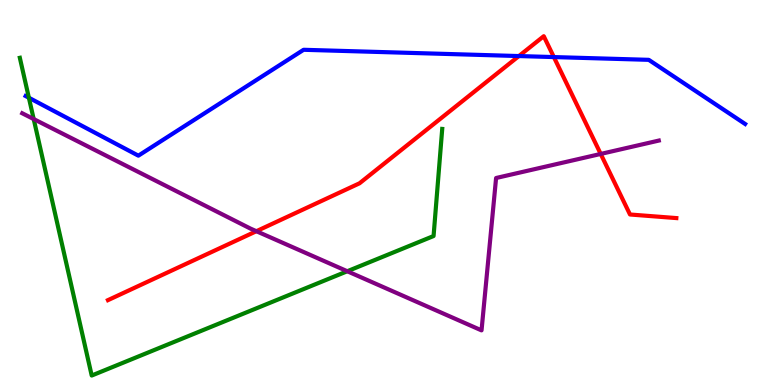[{'lines': ['blue', 'red'], 'intersections': [{'x': 6.7, 'y': 8.54}, {'x': 7.15, 'y': 8.52}]}, {'lines': ['green', 'red'], 'intersections': []}, {'lines': ['purple', 'red'], 'intersections': [{'x': 3.31, 'y': 3.99}, {'x': 7.75, 'y': 6.0}]}, {'lines': ['blue', 'green'], 'intersections': [{'x': 0.373, 'y': 7.46}]}, {'lines': ['blue', 'purple'], 'intersections': []}, {'lines': ['green', 'purple'], 'intersections': [{'x': 0.435, 'y': 6.91}, {'x': 4.48, 'y': 2.95}]}]